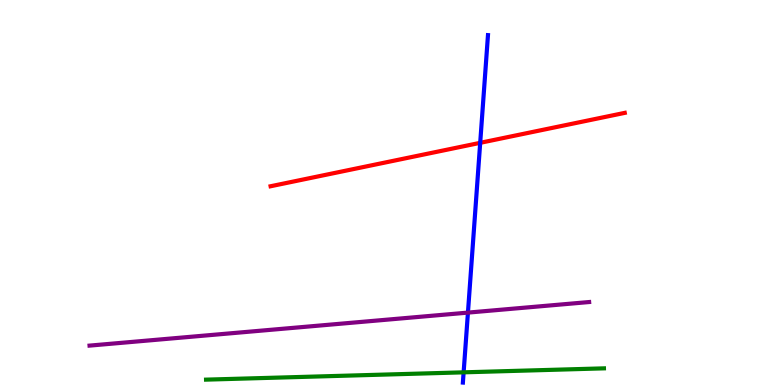[{'lines': ['blue', 'red'], 'intersections': [{'x': 6.2, 'y': 6.29}]}, {'lines': ['green', 'red'], 'intersections': []}, {'lines': ['purple', 'red'], 'intersections': []}, {'lines': ['blue', 'green'], 'intersections': [{'x': 5.98, 'y': 0.329}]}, {'lines': ['blue', 'purple'], 'intersections': [{'x': 6.04, 'y': 1.88}]}, {'lines': ['green', 'purple'], 'intersections': []}]